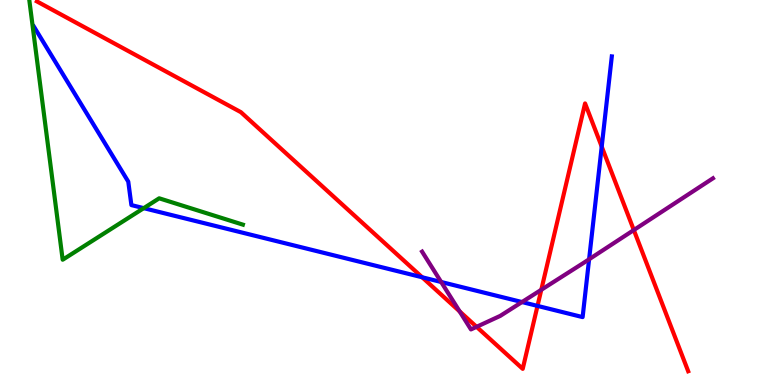[{'lines': ['blue', 'red'], 'intersections': [{'x': 5.45, 'y': 2.8}, {'x': 6.94, 'y': 2.05}, {'x': 7.76, 'y': 6.19}]}, {'lines': ['green', 'red'], 'intersections': []}, {'lines': ['purple', 'red'], 'intersections': [{'x': 5.93, 'y': 1.91}, {'x': 6.15, 'y': 1.51}, {'x': 6.98, 'y': 2.47}, {'x': 8.18, 'y': 4.02}]}, {'lines': ['blue', 'green'], 'intersections': [{'x': 1.85, 'y': 4.59}]}, {'lines': ['blue', 'purple'], 'intersections': [{'x': 5.69, 'y': 2.68}, {'x': 6.74, 'y': 2.15}, {'x': 7.6, 'y': 3.27}]}, {'lines': ['green', 'purple'], 'intersections': []}]